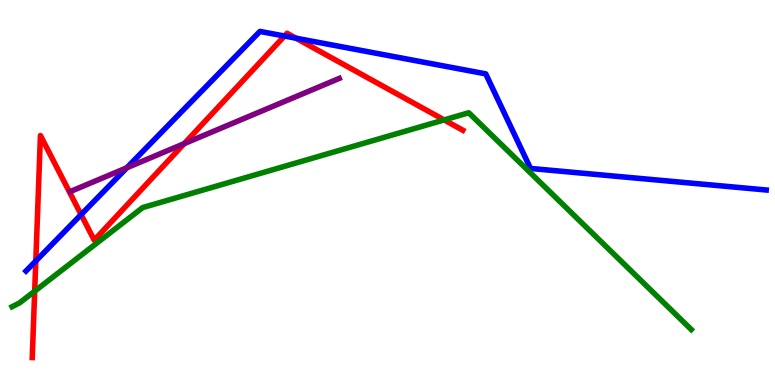[{'lines': ['blue', 'red'], 'intersections': [{'x': 0.462, 'y': 3.22}, {'x': 1.05, 'y': 4.43}, {'x': 3.67, 'y': 9.06}, {'x': 3.82, 'y': 9.01}]}, {'lines': ['green', 'red'], 'intersections': [{'x': 0.448, 'y': 2.44}, {'x': 5.73, 'y': 6.89}]}, {'lines': ['purple', 'red'], 'intersections': [{'x': 2.38, 'y': 6.27}]}, {'lines': ['blue', 'green'], 'intersections': []}, {'lines': ['blue', 'purple'], 'intersections': [{'x': 1.64, 'y': 5.64}]}, {'lines': ['green', 'purple'], 'intersections': []}]